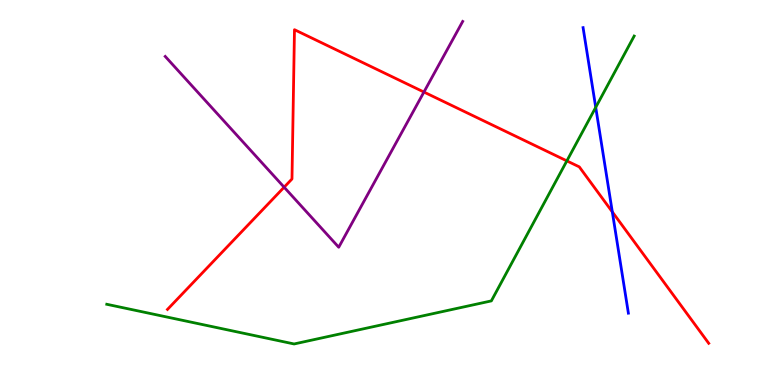[{'lines': ['blue', 'red'], 'intersections': [{'x': 7.9, 'y': 4.5}]}, {'lines': ['green', 'red'], 'intersections': [{'x': 7.31, 'y': 5.82}]}, {'lines': ['purple', 'red'], 'intersections': [{'x': 3.67, 'y': 5.14}, {'x': 5.47, 'y': 7.61}]}, {'lines': ['blue', 'green'], 'intersections': [{'x': 7.69, 'y': 7.21}]}, {'lines': ['blue', 'purple'], 'intersections': []}, {'lines': ['green', 'purple'], 'intersections': []}]